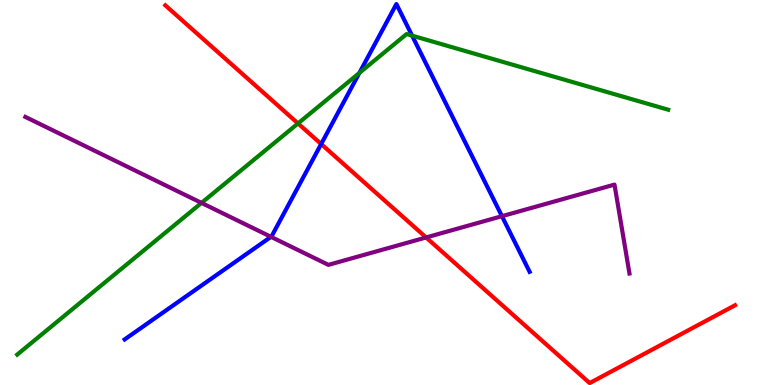[{'lines': ['blue', 'red'], 'intersections': [{'x': 4.14, 'y': 6.26}]}, {'lines': ['green', 'red'], 'intersections': [{'x': 3.85, 'y': 6.79}]}, {'lines': ['purple', 'red'], 'intersections': [{'x': 5.5, 'y': 3.83}]}, {'lines': ['blue', 'green'], 'intersections': [{'x': 4.64, 'y': 8.11}, {'x': 5.32, 'y': 9.07}]}, {'lines': ['blue', 'purple'], 'intersections': [{'x': 3.5, 'y': 3.85}, {'x': 6.48, 'y': 4.38}]}, {'lines': ['green', 'purple'], 'intersections': [{'x': 2.6, 'y': 4.73}]}]